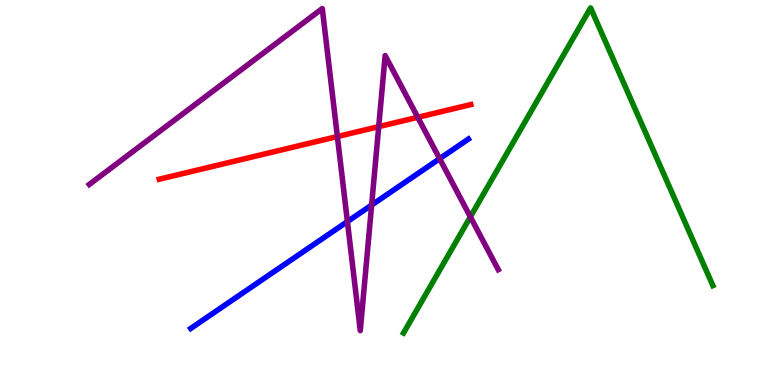[{'lines': ['blue', 'red'], 'intersections': []}, {'lines': ['green', 'red'], 'intersections': []}, {'lines': ['purple', 'red'], 'intersections': [{'x': 4.35, 'y': 6.45}, {'x': 4.89, 'y': 6.71}, {'x': 5.39, 'y': 6.95}]}, {'lines': ['blue', 'green'], 'intersections': []}, {'lines': ['blue', 'purple'], 'intersections': [{'x': 4.48, 'y': 4.24}, {'x': 4.8, 'y': 4.67}, {'x': 5.67, 'y': 5.88}]}, {'lines': ['green', 'purple'], 'intersections': [{'x': 6.07, 'y': 4.37}]}]